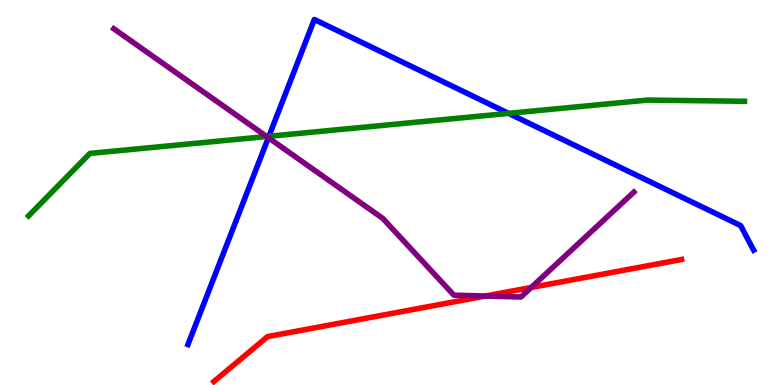[{'lines': ['blue', 'red'], 'intersections': []}, {'lines': ['green', 'red'], 'intersections': []}, {'lines': ['purple', 'red'], 'intersections': [{'x': 6.26, 'y': 2.31}, {'x': 6.85, 'y': 2.53}]}, {'lines': ['blue', 'green'], 'intersections': [{'x': 3.47, 'y': 6.46}, {'x': 6.56, 'y': 7.06}]}, {'lines': ['blue', 'purple'], 'intersections': [{'x': 3.46, 'y': 6.42}]}, {'lines': ['green', 'purple'], 'intersections': [{'x': 3.44, 'y': 6.45}]}]